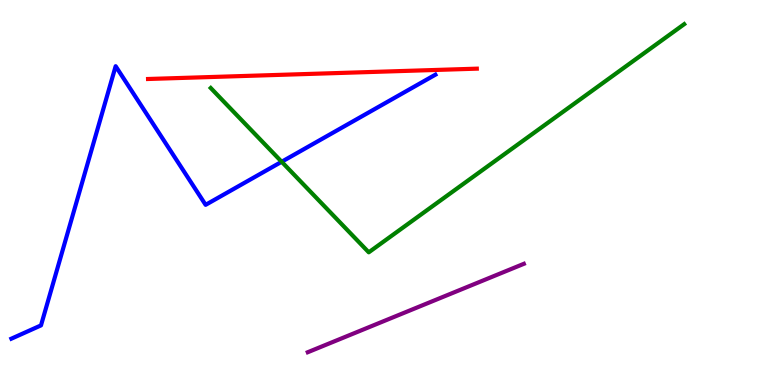[{'lines': ['blue', 'red'], 'intersections': []}, {'lines': ['green', 'red'], 'intersections': []}, {'lines': ['purple', 'red'], 'intersections': []}, {'lines': ['blue', 'green'], 'intersections': [{'x': 3.63, 'y': 5.8}]}, {'lines': ['blue', 'purple'], 'intersections': []}, {'lines': ['green', 'purple'], 'intersections': []}]